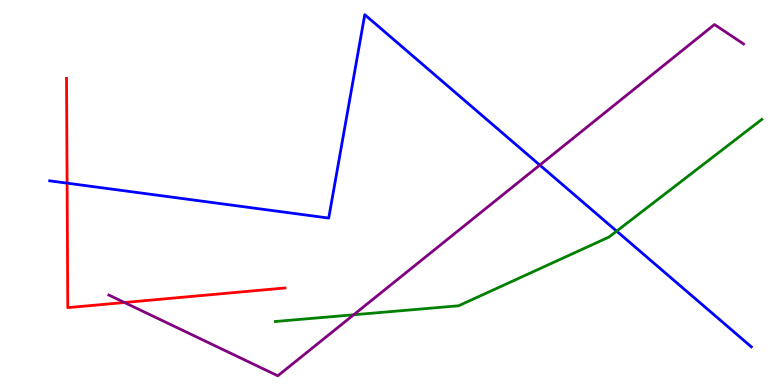[{'lines': ['blue', 'red'], 'intersections': [{'x': 0.866, 'y': 5.24}]}, {'lines': ['green', 'red'], 'intersections': []}, {'lines': ['purple', 'red'], 'intersections': [{'x': 1.61, 'y': 2.14}]}, {'lines': ['blue', 'green'], 'intersections': [{'x': 7.96, 'y': 4.0}]}, {'lines': ['blue', 'purple'], 'intersections': [{'x': 6.96, 'y': 5.71}]}, {'lines': ['green', 'purple'], 'intersections': [{'x': 4.56, 'y': 1.82}]}]